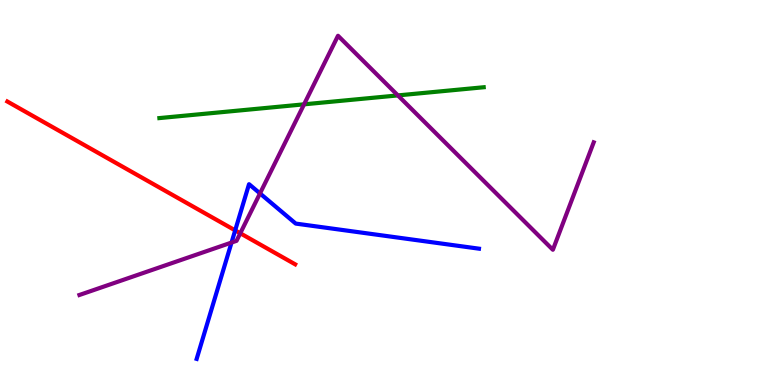[{'lines': ['blue', 'red'], 'intersections': [{'x': 3.03, 'y': 4.02}]}, {'lines': ['green', 'red'], 'intersections': []}, {'lines': ['purple', 'red'], 'intersections': [{'x': 3.1, 'y': 3.94}]}, {'lines': ['blue', 'green'], 'intersections': []}, {'lines': ['blue', 'purple'], 'intersections': [{'x': 2.99, 'y': 3.7}, {'x': 3.35, 'y': 4.98}]}, {'lines': ['green', 'purple'], 'intersections': [{'x': 3.92, 'y': 7.29}, {'x': 5.13, 'y': 7.52}]}]